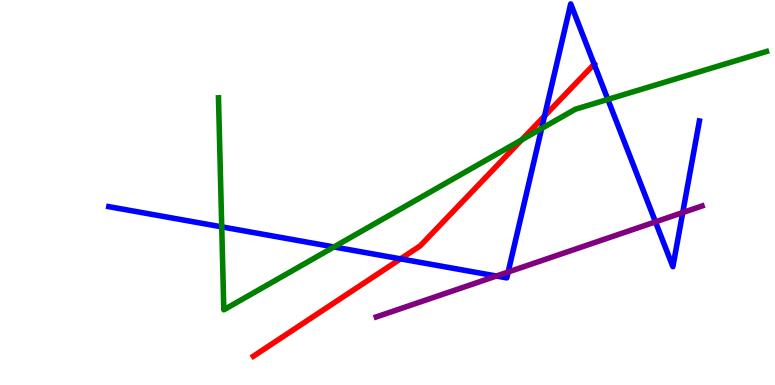[{'lines': ['blue', 'red'], 'intersections': [{'x': 5.17, 'y': 3.28}, {'x': 7.03, 'y': 6.99}, {'x': 7.67, 'y': 8.33}]}, {'lines': ['green', 'red'], 'intersections': [{'x': 6.73, 'y': 6.37}]}, {'lines': ['purple', 'red'], 'intersections': []}, {'lines': ['blue', 'green'], 'intersections': [{'x': 2.86, 'y': 4.11}, {'x': 4.31, 'y': 3.59}, {'x': 6.99, 'y': 6.66}, {'x': 7.84, 'y': 7.42}]}, {'lines': ['blue', 'purple'], 'intersections': [{'x': 6.41, 'y': 2.83}, {'x': 6.56, 'y': 2.93}, {'x': 8.46, 'y': 4.24}, {'x': 8.81, 'y': 4.48}]}, {'lines': ['green', 'purple'], 'intersections': []}]